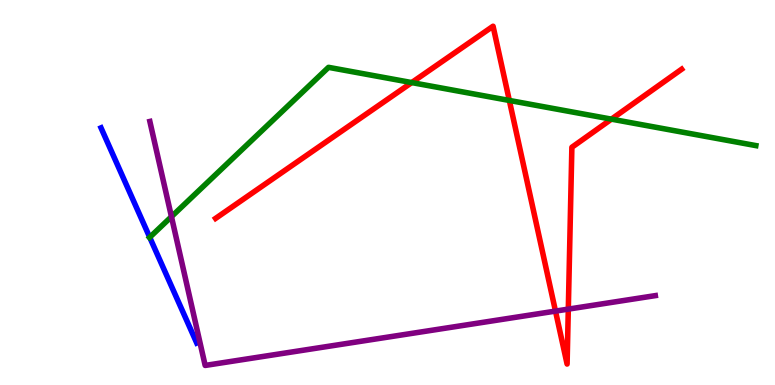[{'lines': ['blue', 'red'], 'intersections': []}, {'lines': ['green', 'red'], 'intersections': [{'x': 5.31, 'y': 7.86}, {'x': 6.57, 'y': 7.39}, {'x': 7.89, 'y': 6.91}]}, {'lines': ['purple', 'red'], 'intersections': [{'x': 7.17, 'y': 1.92}, {'x': 7.33, 'y': 1.97}]}, {'lines': ['blue', 'green'], 'intersections': [{'x': 1.93, 'y': 3.84}]}, {'lines': ['blue', 'purple'], 'intersections': []}, {'lines': ['green', 'purple'], 'intersections': [{'x': 2.21, 'y': 4.37}]}]